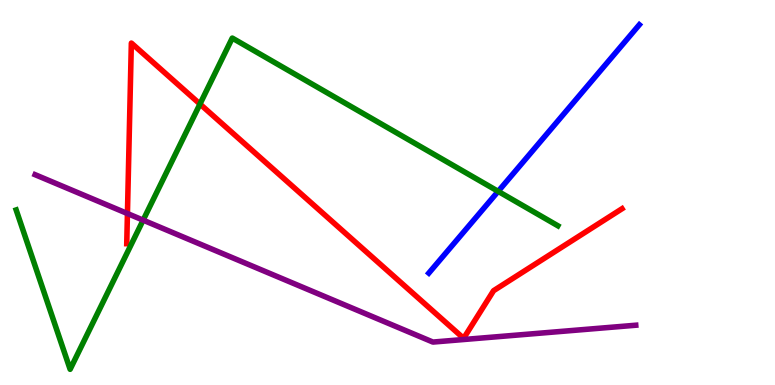[{'lines': ['blue', 'red'], 'intersections': []}, {'lines': ['green', 'red'], 'intersections': [{'x': 2.58, 'y': 7.3}]}, {'lines': ['purple', 'red'], 'intersections': [{'x': 1.64, 'y': 4.45}]}, {'lines': ['blue', 'green'], 'intersections': [{'x': 6.43, 'y': 5.03}]}, {'lines': ['blue', 'purple'], 'intersections': []}, {'lines': ['green', 'purple'], 'intersections': [{'x': 1.85, 'y': 4.28}]}]